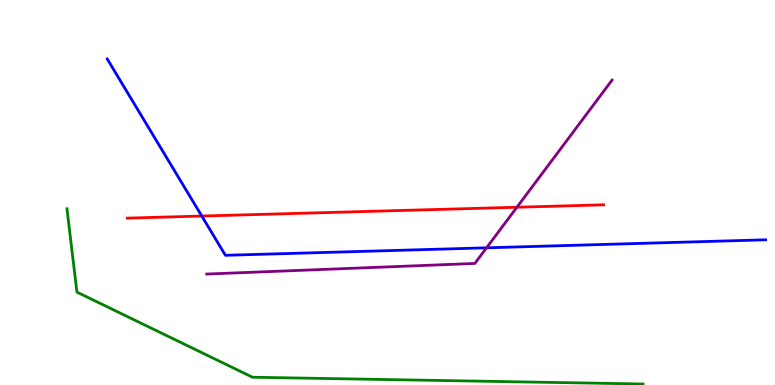[{'lines': ['blue', 'red'], 'intersections': [{'x': 2.6, 'y': 4.39}]}, {'lines': ['green', 'red'], 'intersections': []}, {'lines': ['purple', 'red'], 'intersections': [{'x': 6.67, 'y': 4.62}]}, {'lines': ['blue', 'green'], 'intersections': []}, {'lines': ['blue', 'purple'], 'intersections': [{'x': 6.28, 'y': 3.56}]}, {'lines': ['green', 'purple'], 'intersections': []}]